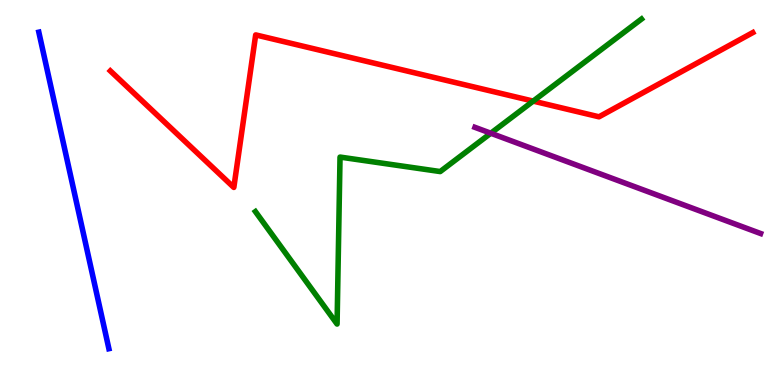[{'lines': ['blue', 'red'], 'intersections': []}, {'lines': ['green', 'red'], 'intersections': [{'x': 6.88, 'y': 7.37}]}, {'lines': ['purple', 'red'], 'intersections': []}, {'lines': ['blue', 'green'], 'intersections': []}, {'lines': ['blue', 'purple'], 'intersections': []}, {'lines': ['green', 'purple'], 'intersections': [{'x': 6.33, 'y': 6.54}]}]